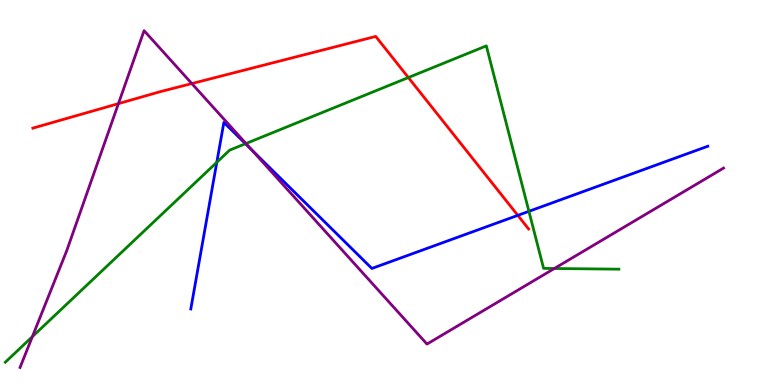[{'lines': ['blue', 'red'], 'intersections': [{'x': 6.68, 'y': 4.41}]}, {'lines': ['green', 'red'], 'intersections': [{'x': 5.27, 'y': 7.99}]}, {'lines': ['purple', 'red'], 'intersections': [{'x': 1.53, 'y': 7.31}, {'x': 2.48, 'y': 7.83}]}, {'lines': ['blue', 'green'], 'intersections': [{'x': 2.8, 'y': 5.78}, {'x': 3.17, 'y': 6.27}, {'x': 6.82, 'y': 4.51}]}, {'lines': ['blue', 'purple'], 'intersections': [{'x': 3.25, 'y': 6.11}]}, {'lines': ['green', 'purple'], 'intersections': [{'x': 0.418, 'y': 1.26}, {'x': 3.17, 'y': 6.27}, {'x': 7.15, 'y': 3.03}]}]